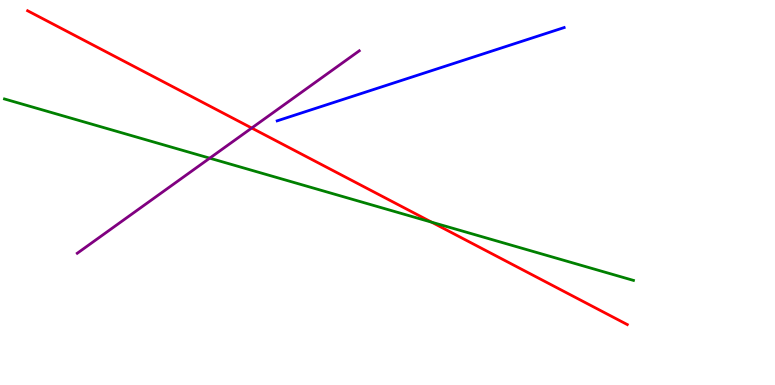[{'lines': ['blue', 'red'], 'intersections': []}, {'lines': ['green', 'red'], 'intersections': [{'x': 5.57, 'y': 4.23}]}, {'lines': ['purple', 'red'], 'intersections': [{'x': 3.25, 'y': 6.67}]}, {'lines': ['blue', 'green'], 'intersections': []}, {'lines': ['blue', 'purple'], 'intersections': []}, {'lines': ['green', 'purple'], 'intersections': [{'x': 2.71, 'y': 5.89}]}]